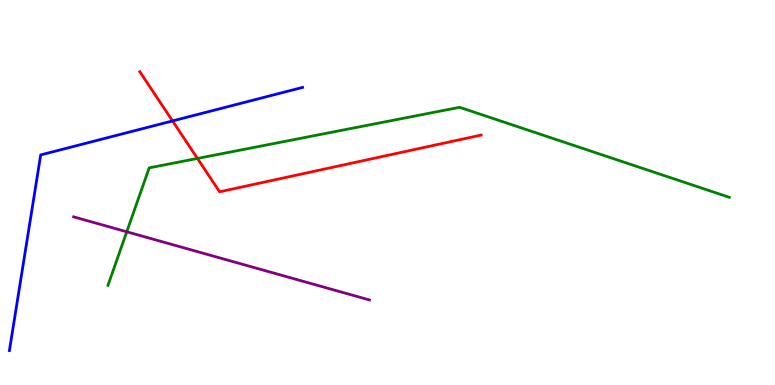[{'lines': ['blue', 'red'], 'intersections': [{'x': 2.23, 'y': 6.86}]}, {'lines': ['green', 'red'], 'intersections': [{'x': 2.55, 'y': 5.88}]}, {'lines': ['purple', 'red'], 'intersections': []}, {'lines': ['blue', 'green'], 'intersections': []}, {'lines': ['blue', 'purple'], 'intersections': []}, {'lines': ['green', 'purple'], 'intersections': [{'x': 1.64, 'y': 3.98}]}]